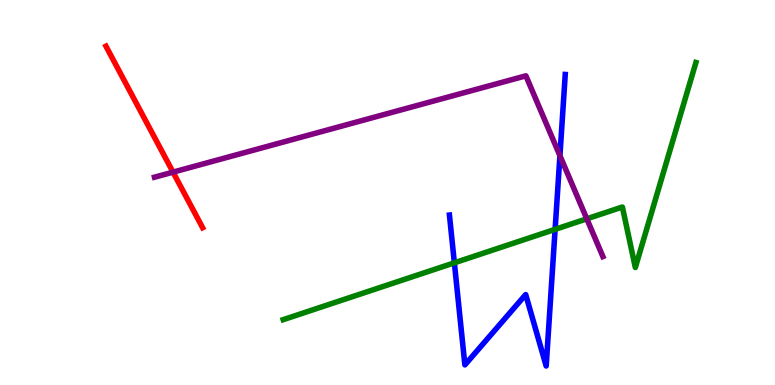[{'lines': ['blue', 'red'], 'intersections': []}, {'lines': ['green', 'red'], 'intersections': []}, {'lines': ['purple', 'red'], 'intersections': [{'x': 2.23, 'y': 5.53}]}, {'lines': ['blue', 'green'], 'intersections': [{'x': 5.86, 'y': 3.17}, {'x': 7.16, 'y': 4.04}]}, {'lines': ['blue', 'purple'], 'intersections': [{'x': 7.22, 'y': 5.96}]}, {'lines': ['green', 'purple'], 'intersections': [{'x': 7.57, 'y': 4.32}]}]